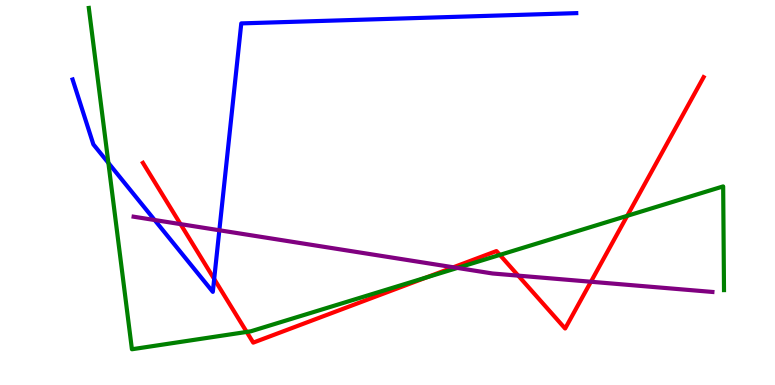[{'lines': ['blue', 'red'], 'intersections': [{'x': 2.76, 'y': 2.75}]}, {'lines': ['green', 'red'], 'intersections': [{'x': 3.18, 'y': 1.38}, {'x': 5.5, 'y': 2.79}, {'x': 6.45, 'y': 3.38}, {'x': 8.09, 'y': 4.39}]}, {'lines': ['purple', 'red'], 'intersections': [{'x': 2.33, 'y': 4.18}, {'x': 5.85, 'y': 3.06}, {'x': 6.69, 'y': 2.84}, {'x': 7.62, 'y': 2.68}]}, {'lines': ['blue', 'green'], 'intersections': [{'x': 1.4, 'y': 5.77}]}, {'lines': ['blue', 'purple'], 'intersections': [{'x': 2.0, 'y': 4.29}, {'x': 2.83, 'y': 4.02}]}, {'lines': ['green', 'purple'], 'intersections': [{'x': 5.9, 'y': 3.04}]}]